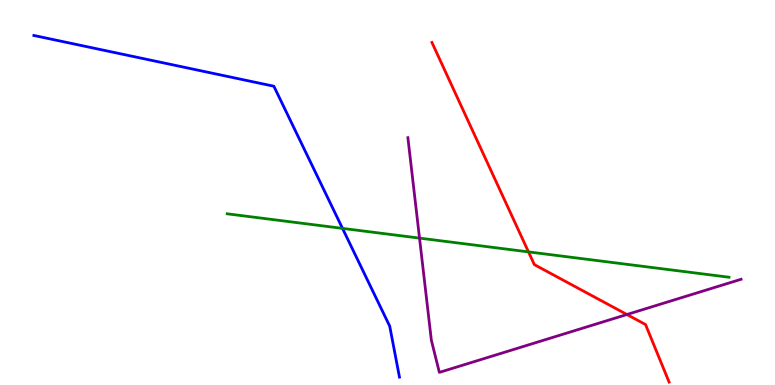[{'lines': ['blue', 'red'], 'intersections': []}, {'lines': ['green', 'red'], 'intersections': [{'x': 6.82, 'y': 3.46}]}, {'lines': ['purple', 'red'], 'intersections': [{'x': 8.09, 'y': 1.83}]}, {'lines': ['blue', 'green'], 'intersections': [{'x': 4.42, 'y': 4.07}]}, {'lines': ['blue', 'purple'], 'intersections': []}, {'lines': ['green', 'purple'], 'intersections': [{'x': 5.41, 'y': 3.82}]}]